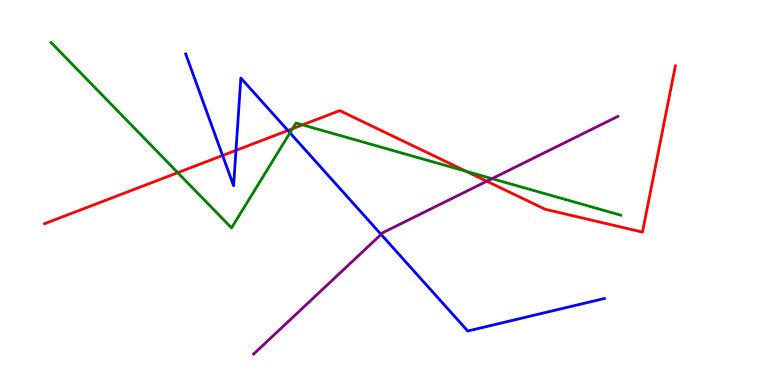[{'lines': ['blue', 'red'], 'intersections': [{'x': 2.87, 'y': 5.96}, {'x': 3.04, 'y': 6.09}, {'x': 3.71, 'y': 6.61}]}, {'lines': ['green', 'red'], 'intersections': [{'x': 2.29, 'y': 5.52}, {'x': 3.77, 'y': 6.66}, {'x': 3.9, 'y': 6.76}, {'x': 6.01, 'y': 5.55}]}, {'lines': ['purple', 'red'], 'intersections': [{'x': 6.28, 'y': 5.29}]}, {'lines': ['blue', 'green'], 'intersections': [{'x': 3.74, 'y': 6.55}]}, {'lines': ['blue', 'purple'], 'intersections': [{'x': 4.92, 'y': 3.91}]}, {'lines': ['green', 'purple'], 'intersections': [{'x': 6.35, 'y': 5.36}]}]